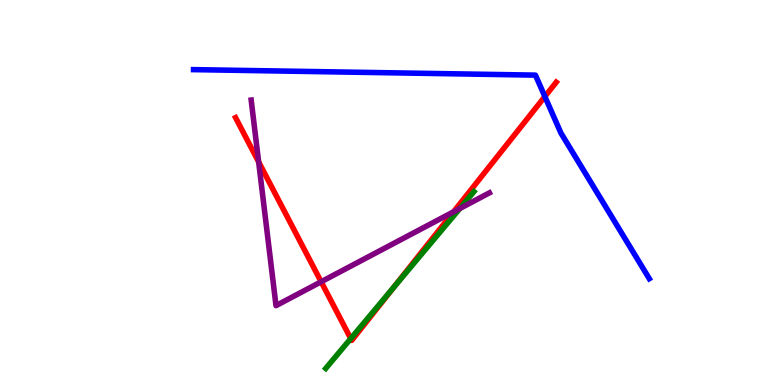[{'lines': ['blue', 'red'], 'intersections': [{'x': 7.03, 'y': 7.49}]}, {'lines': ['green', 'red'], 'intersections': [{'x': 4.53, 'y': 1.21}, {'x': 5.08, 'y': 2.54}]}, {'lines': ['purple', 'red'], 'intersections': [{'x': 3.34, 'y': 5.79}, {'x': 4.14, 'y': 2.68}, {'x': 5.85, 'y': 4.5}]}, {'lines': ['blue', 'green'], 'intersections': []}, {'lines': ['blue', 'purple'], 'intersections': []}, {'lines': ['green', 'purple'], 'intersections': [{'x': 5.93, 'y': 4.58}]}]